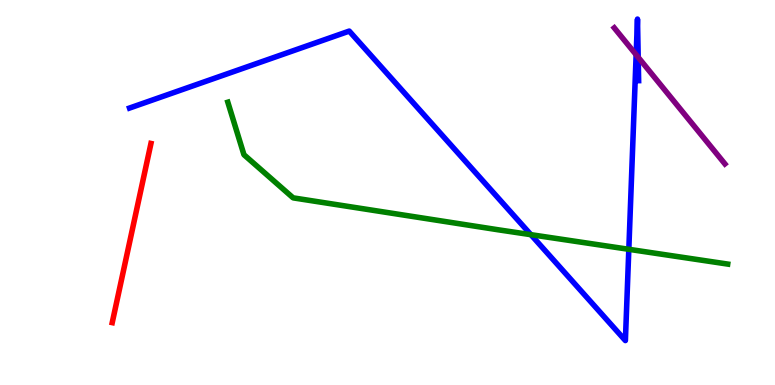[{'lines': ['blue', 'red'], 'intersections': []}, {'lines': ['green', 'red'], 'intersections': []}, {'lines': ['purple', 'red'], 'intersections': []}, {'lines': ['blue', 'green'], 'intersections': [{'x': 6.85, 'y': 3.9}, {'x': 8.11, 'y': 3.52}]}, {'lines': ['blue', 'purple'], 'intersections': [{'x': 8.21, 'y': 8.58}, {'x': 8.23, 'y': 8.51}]}, {'lines': ['green', 'purple'], 'intersections': []}]